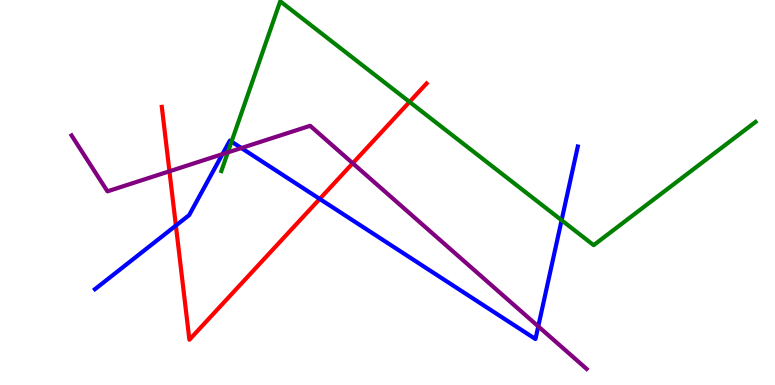[{'lines': ['blue', 'red'], 'intersections': [{'x': 2.27, 'y': 4.14}, {'x': 4.13, 'y': 4.83}]}, {'lines': ['green', 'red'], 'intersections': [{'x': 5.28, 'y': 7.35}]}, {'lines': ['purple', 'red'], 'intersections': [{'x': 2.19, 'y': 5.55}, {'x': 4.55, 'y': 5.76}]}, {'lines': ['blue', 'green'], 'intersections': [{'x': 2.99, 'y': 6.32}, {'x': 7.25, 'y': 4.28}]}, {'lines': ['blue', 'purple'], 'intersections': [{'x': 2.87, 'y': 6.0}, {'x': 3.11, 'y': 6.16}, {'x': 6.95, 'y': 1.52}]}, {'lines': ['green', 'purple'], 'intersections': [{'x': 2.94, 'y': 6.04}]}]